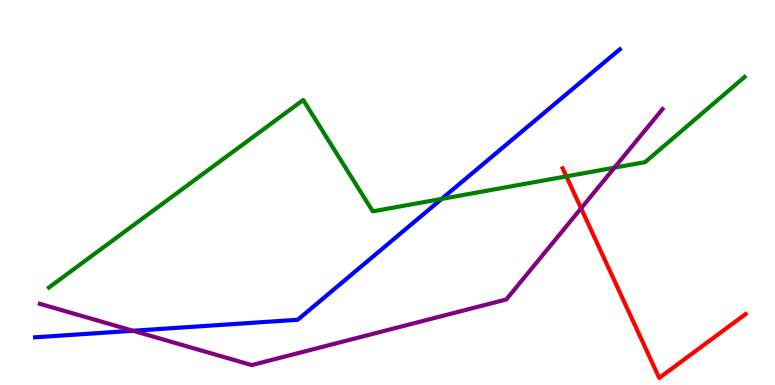[{'lines': ['blue', 'red'], 'intersections': []}, {'lines': ['green', 'red'], 'intersections': [{'x': 7.31, 'y': 5.42}]}, {'lines': ['purple', 'red'], 'intersections': [{'x': 7.5, 'y': 4.59}]}, {'lines': ['blue', 'green'], 'intersections': [{'x': 5.7, 'y': 4.83}]}, {'lines': ['blue', 'purple'], 'intersections': [{'x': 1.72, 'y': 1.41}]}, {'lines': ['green', 'purple'], 'intersections': [{'x': 7.93, 'y': 5.64}]}]